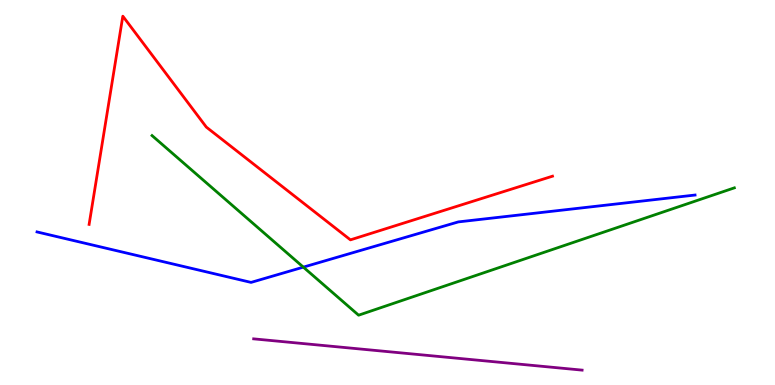[{'lines': ['blue', 'red'], 'intersections': []}, {'lines': ['green', 'red'], 'intersections': []}, {'lines': ['purple', 'red'], 'intersections': []}, {'lines': ['blue', 'green'], 'intersections': [{'x': 3.91, 'y': 3.06}]}, {'lines': ['blue', 'purple'], 'intersections': []}, {'lines': ['green', 'purple'], 'intersections': []}]